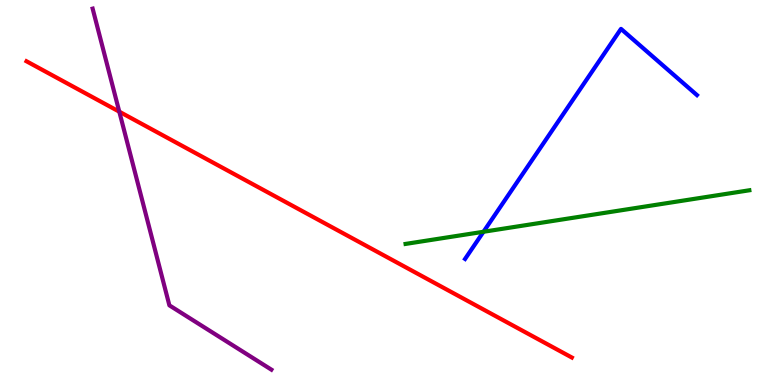[{'lines': ['blue', 'red'], 'intersections': []}, {'lines': ['green', 'red'], 'intersections': []}, {'lines': ['purple', 'red'], 'intersections': [{'x': 1.54, 'y': 7.1}]}, {'lines': ['blue', 'green'], 'intersections': [{'x': 6.24, 'y': 3.98}]}, {'lines': ['blue', 'purple'], 'intersections': []}, {'lines': ['green', 'purple'], 'intersections': []}]